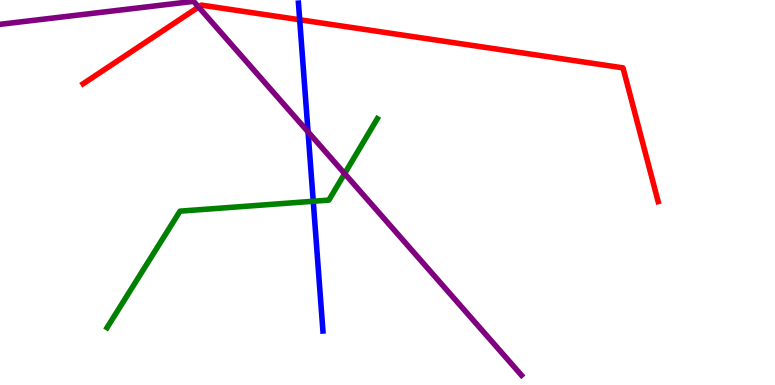[{'lines': ['blue', 'red'], 'intersections': [{'x': 3.87, 'y': 9.49}]}, {'lines': ['green', 'red'], 'intersections': []}, {'lines': ['purple', 'red'], 'intersections': [{'x': 2.56, 'y': 9.82}]}, {'lines': ['blue', 'green'], 'intersections': [{'x': 4.04, 'y': 4.77}]}, {'lines': ['blue', 'purple'], 'intersections': [{'x': 3.97, 'y': 6.57}]}, {'lines': ['green', 'purple'], 'intersections': [{'x': 4.45, 'y': 5.49}]}]